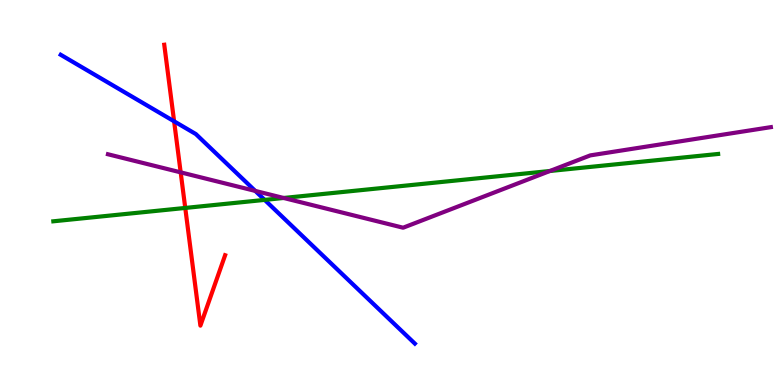[{'lines': ['blue', 'red'], 'intersections': [{'x': 2.25, 'y': 6.85}]}, {'lines': ['green', 'red'], 'intersections': [{'x': 2.39, 'y': 4.6}]}, {'lines': ['purple', 'red'], 'intersections': [{'x': 2.33, 'y': 5.52}]}, {'lines': ['blue', 'green'], 'intersections': [{'x': 3.41, 'y': 4.81}]}, {'lines': ['blue', 'purple'], 'intersections': [{'x': 3.29, 'y': 5.04}]}, {'lines': ['green', 'purple'], 'intersections': [{'x': 3.66, 'y': 4.86}, {'x': 7.1, 'y': 5.56}]}]